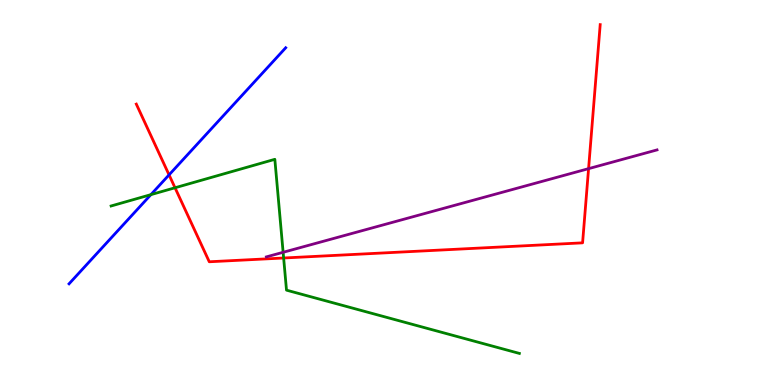[{'lines': ['blue', 'red'], 'intersections': [{'x': 2.18, 'y': 5.46}]}, {'lines': ['green', 'red'], 'intersections': [{'x': 2.26, 'y': 5.12}, {'x': 3.66, 'y': 3.3}]}, {'lines': ['purple', 'red'], 'intersections': [{'x': 7.59, 'y': 5.62}]}, {'lines': ['blue', 'green'], 'intersections': [{'x': 1.95, 'y': 4.94}]}, {'lines': ['blue', 'purple'], 'intersections': []}, {'lines': ['green', 'purple'], 'intersections': [{'x': 3.65, 'y': 3.45}]}]